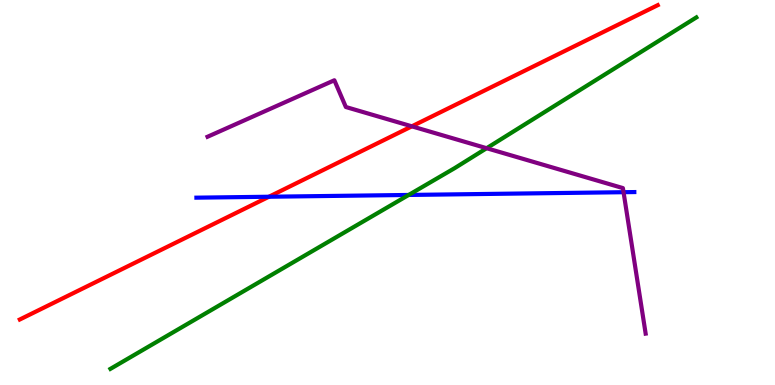[{'lines': ['blue', 'red'], 'intersections': [{'x': 3.47, 'y': 4.89}]}, {'lines': ['green', 'red'], 'intersections': []}, {'lines': ['purple', 'red'], 'intersections': [{'x': 5.31, 'y': 6.72}]}, {'lines': ['blue', 'green'], 'intersections': [{'x': 5.27, 'y': 4.94}]}, {'lines': ['blue', 'purple'], 'intersections': [{'x': 8.05, 'y': 5.01}]}, {'lines': ['green', 'purple'], 'intersections': [{'x': 6.28, 'y': 6.15}]}]